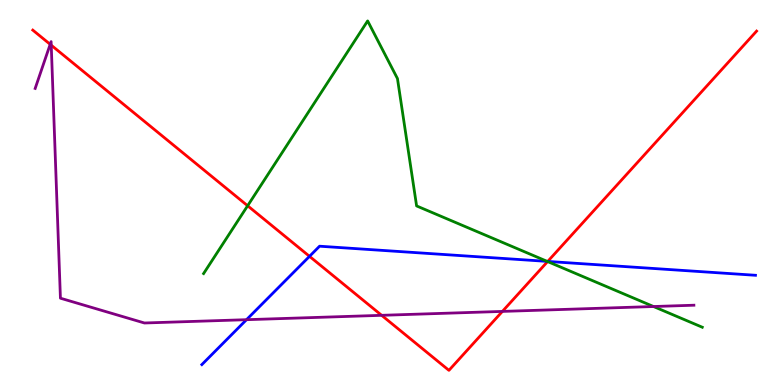[{'lines': ['blue', 'red'], 'intersections': [{'x': 3.99, 'y': 3.34}, {'x': 7.07, 'y': 3.21}]}, {'lines': ['green', 'red'], 'intersections': [{'x': 3.2, 'y': 4.66}, {'x': 7.07, 'y': 3.21}]}, {'lines': ['purple', 'red'], 'intersections': [{'x': 0.648, 'y': 8.85}, {'x': 0.661, 'y': 8.83}, {'x': 4.92, 'y': 1.81}, {'x': 6.48, 'y': 1.91}]}, {'lines': ['blue', 'green'], 'intersections': [{'x': 7.06, 'y': 3.21}]}, {'lines': ['blue', 'purple'], 'intersections': [{'x': 3.18, 'y': 1.7}]}, {'lines': ['green', 'purple'], 'intersections': [{'x': 8.43, 'y': 2.04}]}]